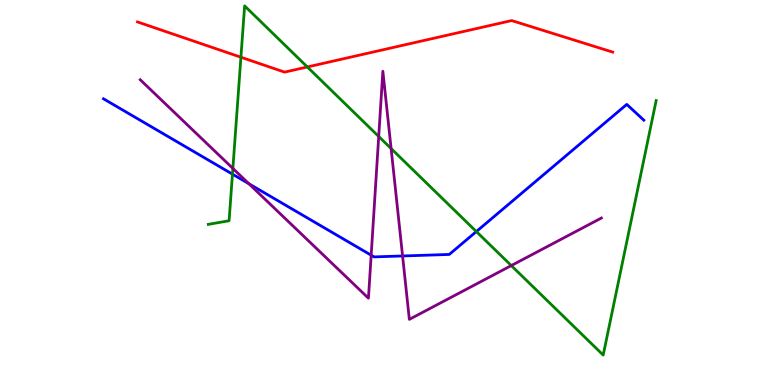[{'lines': ['blue', 'red'], 'intersections': []}, {'lines': ['green', 'red'], 'intersections': [{'x': 3.11, 'y': 8.51}, {'x': 3.97, 'y': 8.26}]}, {'lines': ['purple', 'red'], 'intersections': []}, {'lines': ['blue', 'green'], 'intersections': [{'x': 3.0, 'y': 5.48}, {'x': 6.15, 'y': 3.99}]}, {'lines': ['blue', 'purple'], 'intersections': [{'x': 3.21, 'y': 5.23}, {'x': 4.79, 'y': 3.37}, {'x': 5.19, 'y': 3.35}]}, {'lines': ['green', 'purple'], 'intersections': [{'x': 3.0, 'y': 5.63}, {'x': 4.89, 'y': 6.46}, {'x': 5.05, 'y': 6.14}, {'x': 6.6, 'y': 3.1}]}]